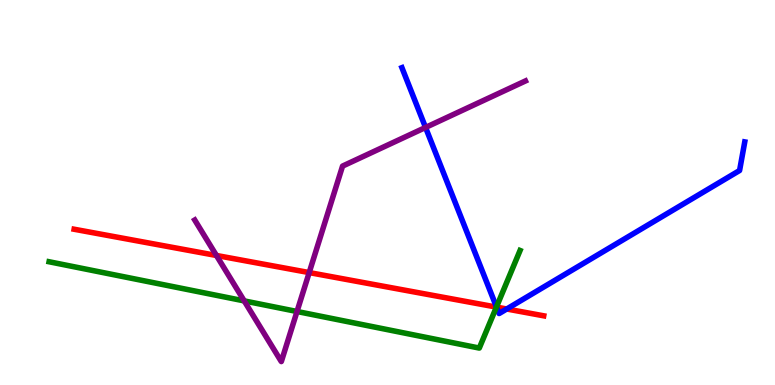[{'lines': ['blue', 'red'], 'intersections': [{'x': 6.41, 'y': 2.02}, {'x': 6.54, 'y': 1.97}]}, {'lines': ['green', 'red'], 'intersections': [{'x': 6.41, 'y': 2.02}]}, {'lines': ['purple', 'red'], 'intersections': [{'x': 2.79, 'y': 3.36}, {'x': 3.99, 'y': 2.92}]}, {'lines': ['blue', 'green'], 'intersections': [{'x': 6.41, 'y': 2.03}]}, {'lines': ['blue', 'purple'], 'intersections': [{'x': 5.49, 'y': 6.69}]}, {'lines': ['green', 'purple'], 'intersections': [{'x': 3.15, 'y': 2.18}, {'x': 3.83, 'y': 1.91}]}]